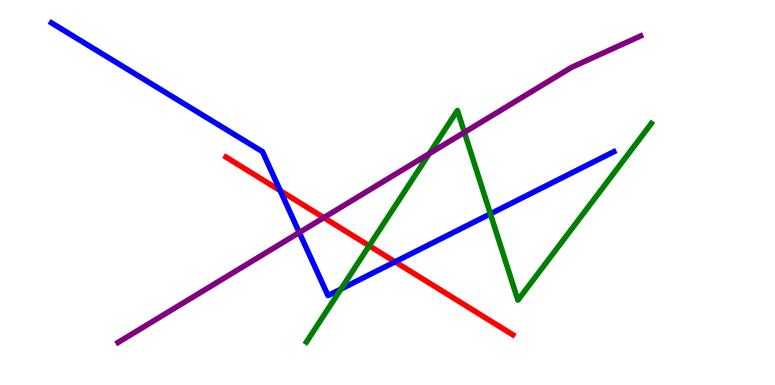[{'lines': ['blue', 'red'], 'intersections': [{'x': 3.62, 'y': 5.05}, {'x': 5.1, 'y': 3.2}]}, {'lines': ['green', 'red'], 'intersections': [{'x': 4.76, 'y': 3.62}]}, {'lines': ['purple', 'red'], 'intersections': [{'x': 4.18, 'y': 4.35}]}, {'lines': ['blue', 'green'], 'intersections': [{'x': 4.4, 'y': 2.49}, {'x': 6.33, 'y': 4.45}]}, {'lines': ['blue', 'purple'], 'intersections': [{'x': 3.86, 'y': 3.96}]}, {'lines': ['green', 'purple'], 'intersections': [{'x': 5.54, 'y': 6.01}, {'x': 5.99, 'y': 6.56}]}]